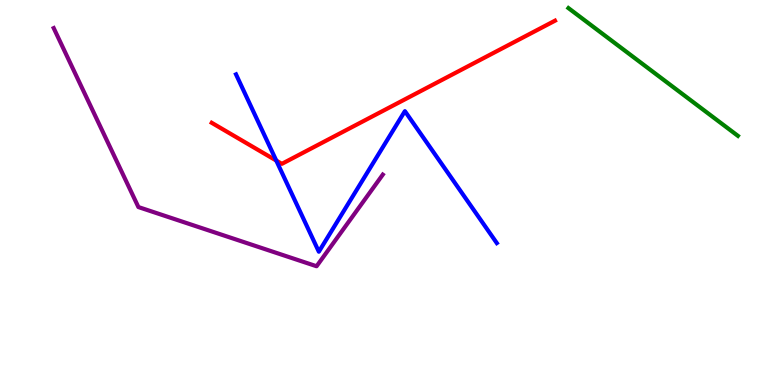[{'lines': ['blue', 'red'], 'intersections': [{'x': 3.56, 'y': 5.83}]}, {'lines': ['green', 'red'], 'intersections': []}, {'lines': ['purple', 'red'], 'intersections': []}, {'lines': ['blue', 'green'], 'intersections': []}, {'lines': ['blue', 'purple'], 'intersections': []}, {'lines': ['green', 'purple'], 'intersections': []}]